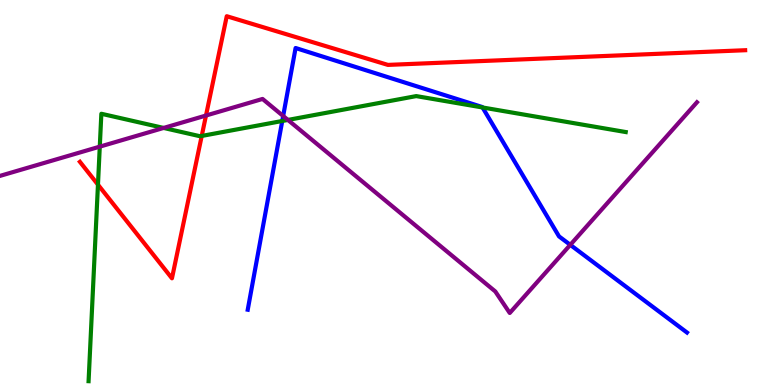[{'lines': ['blue', 'red'], 'intersections': []}, {'lines': ['green', 'red'], 'intersections': [{'x': 1.26, 'y': 5.2}, {'x': 2.6, 'y': 6.47}]}, {'lines': ['purple', 'red'], 'intersections': [{'x': 2.66, 'y': 7.0}]}, {'lines': ['blue', 'green'], 'intersections': [{'x': 3.64, 'y': 6.86}, {'x': 6.23, 'y': 7.21}]}, {'lines': ['blue', 'purple'], 'intersections': [{'x': 3.65, 'y': 6.99}, {'x': 7.36, 'y': 3.64}]}, {'lines': ['green', 'purple'], 'intersections': [{'x': 1.29, 'y': 6.19}, {'x': 2.11, 'y': 6.68}, {'x': 3.72, 'y': 6.88}]}]